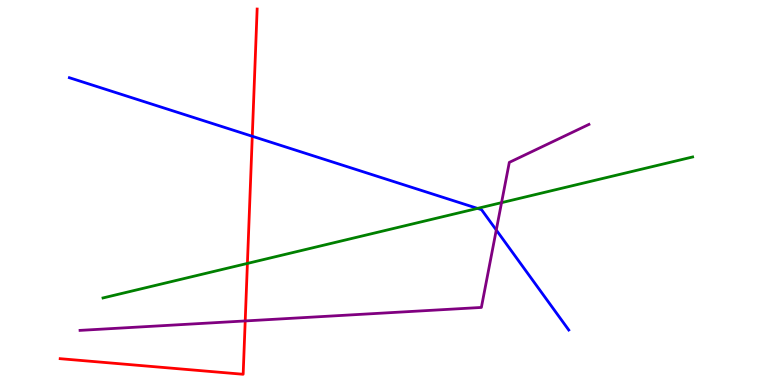[{'lines': ['blue', 'red'], 'intersections': [{'x': 3.26, 'y': 6.46}]}, {'lines': ['green', 'red'], 'intersections': [{'x': 3.19, 'y': 3.16}]}, {'lines': ['purple', 'red'], 'intersections': [{'x': 3.16, 'y': 1.66}]}, {'lines': ['blue', 'green'], 'intersections': [{'x': 6.16, 'y': 4.59}]}, {'lines': ['blue', 'purple'], 'intersections': [{'x': 6.4, 'y': 4.03}]}, {'lines': ['green', 'purple'], 'intersections': [{'x': 6.47, 'y': 4.74}]}]